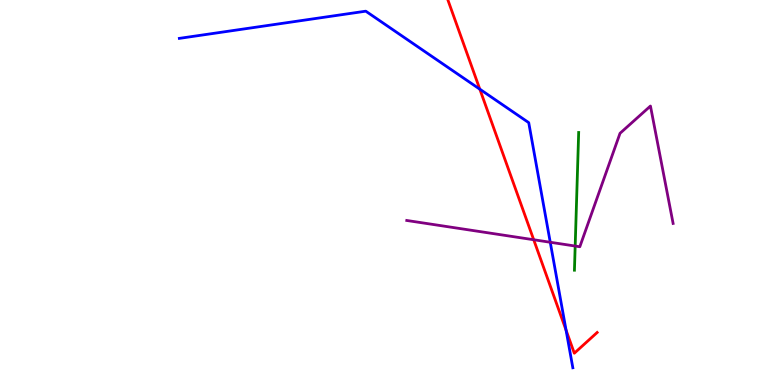[{'lines': ['blue', 'red'], 'intersections': [{'x': 6.19, 'y': 7.68}, {'x': 7.3, 'y': 1.42}]}, {'lines': ['green', 'red'], 'intersections': []}, {'lines': ['purple', 'red'], 'intersections': [{'x': 6.89, 'y': 3.77}]}, {'lines': ['blue', 'green'], 'intersections': []}, {'lines': ['blue', 'purple'], 'intersections': [{'x': 7.1, 'y': 3.71}]}, {'lines': ['green', 'purple'], 'intersections': [{'x': 7.42, 'y': 3.61}]}]